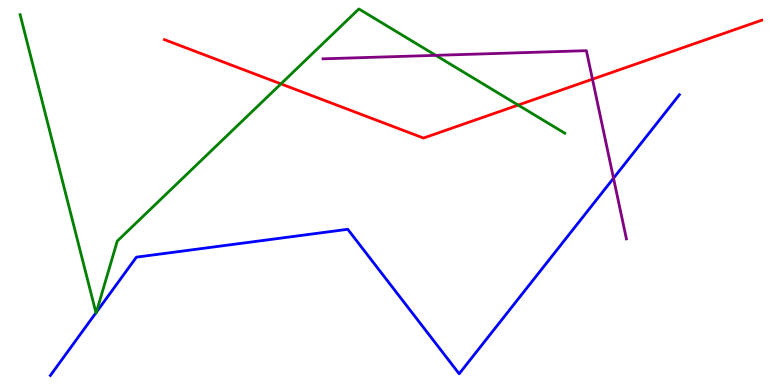[{'lines': ['blue', 'red'], 'intersections': []}, {'lines': ['green', 'red'], 'intersections': [{'x': 3.62, 'y': 7.82}, {'x': 6.69, 'y': 7.27}]}, {'lines': ['purple', 'red'], 'intersections': [{'x': 7.64, 'y': 7.94}]}, {'lines': ['blue', 'green'], 'intersections': [{'x': 1.24, 'y': 1.88}, {'x': 1.24, 'y': 1.89}]}, {'lines': ['blue', 'purple'], 'intersections': [{'x': 7.92, 'y': 5.37}]}, {'lines': ['green', 'purple'], 'intersections': [{'x': 5.62, 'y': 8.56}]}]